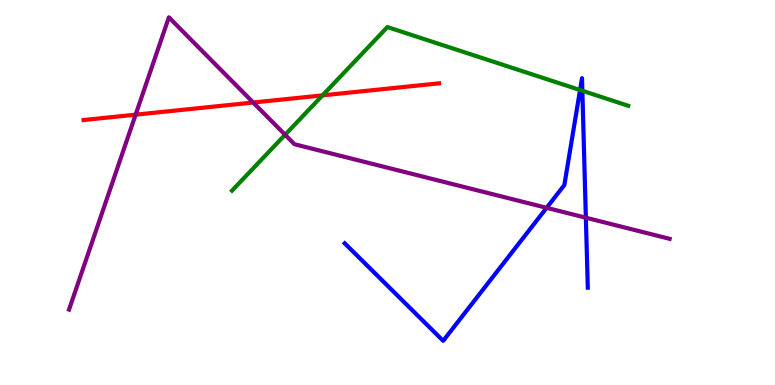[{'lines': ['blue', 'red'], 'intersections': []}, {'lines': ['green', 'red'], 'intersections': [{'x': 4.16, 'y': 7.52}]}, {'lines': ['purple', 'red'], 'intersections': [{'x': 1.75, 'y': 7.02}, {'x': 3.27, 'y': 7.34}]}, {'lines': ['blue', 'green'], 'intersections': [{'x': 7.48, 'y': 7.66}, {'x': 7.51, 'y': 7.64}]}, {'lines': ['blue', 'purple'], 'intersections': [{'x': 7.05, 'y': 4.6}, {'x': 7.56, 'y': 4.35}]}, {'lines': ['green', 'purple'], 'intersections': [{'x': 3.68, 'y': 6.5}]}]